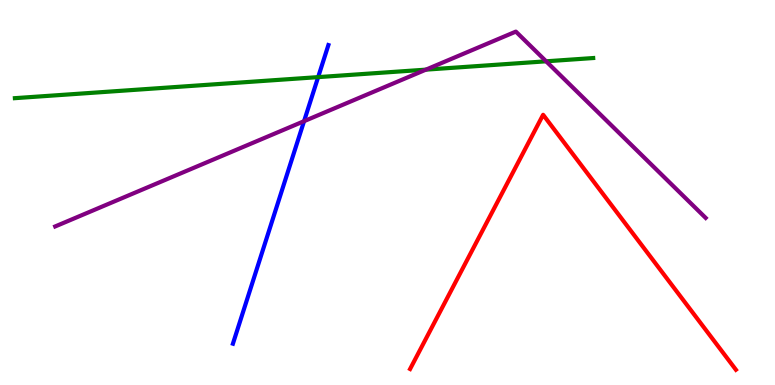[{'lines': ['blue', 'red'], 'intersections': []}, {'lines': ['green', 'red'], 'intersections': []}, {'lines': ['purple', 'red'], 'intersections': []}, {'lines': ['blue', 'green'], 'intersections': [{'x': 4.11, 'y': 8.0}]}, {'lines': ['blue', 'purple'], 'intersections': [{'x': 3.92, 'y': 6.85}]}, {'lines': ['green', 'purple'], 'intersections': [{'x': 5.5, 'y': 8.19}, {'x': 7.05, 'y': 8.41}]}]